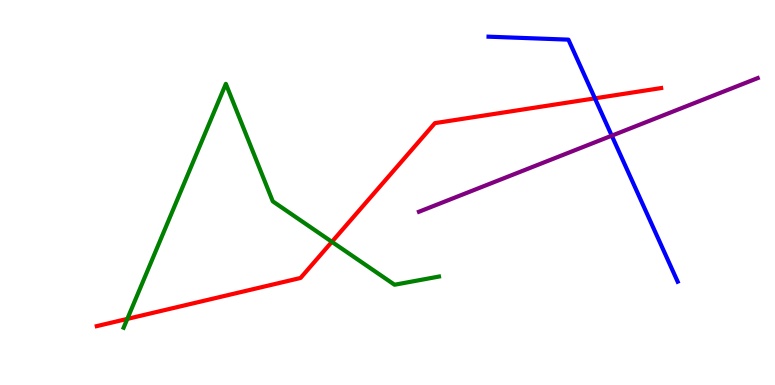[{'lines': ['blue', 'red'], 'intersections': [{'x': 7.68, 'y': 7.45}]}, {'lines': ['green', 'red'], 'intersections': [{'x': 1.64, 'y': 1.72}, {'x': 4.28, 'y': 3.72}]}, {'lines': ['purple', 'red'], 'intersections': []}, {'lines': ['blue', 'green'], 'intersections': []}, {'lines': ['blue', 'purple'], 'intersections': [{'x': 7.89, 'y': 6.48}]}, {'lines': ['green', 'purple'], 'intersections': []}]